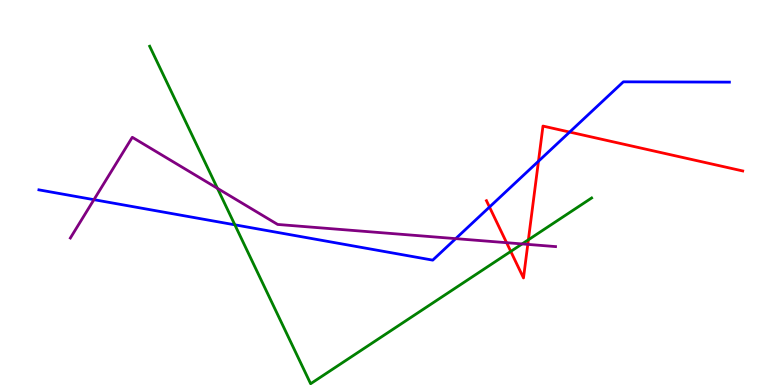[{'lines': ['blue', 'red'], 'intersections': [{'x': 6.32, 'y': 4.62}, {'x': 6.95, 'y': 5.81}, {'x': 7.35, 'y': 6.57}]}, {'lines': ['green', 'red'], 'intersections': [{'x': 6.59, 'y': 3.47}, {'x': 6.82, 'y': 3.77}]}, {'lines': ['purple', 'red'], 'intersections': [{'x': 6.54, 'y': 3.7}, {'x': 6.81, 'y': 3.65}]}, {'lines': ['blue', 'green'], 'intersections': [{'x': 3.03, 'y': 4.16}]}, {'lines': ['blue', 'purple'], 'intersections': [{'x': 1.21, 'y': 4.81}, {'x': 5.88, 'y': 3.8}]}, {'lines': ['green', 'purple'], 'intersections': [{'x': 2.81, 'y': 5.11}, {'x': 6.74, 'y': 3.66}]}]